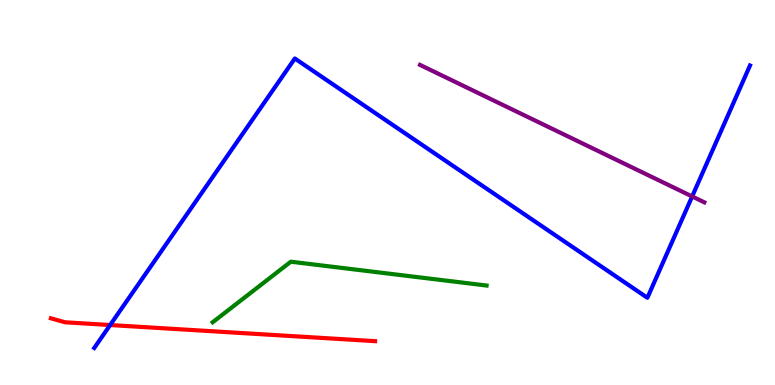[{'lines': ['blue', 'red'], 'intersections': [{'x': 1.42, 'y': 1.56}]}, {'lines': ['green', 'red'], 'intersections': []}, {'lines': ['purple', 'red'], 'intersections': []}, {'lines': ['blue', 'green'], 'intersections': []}, {'lines': ['blue', 'purple'], 'intersections': [{'x': 8.93, 'y': 4.9}]}, {'lines': ['green', 'purple'], 'intersections': []}]